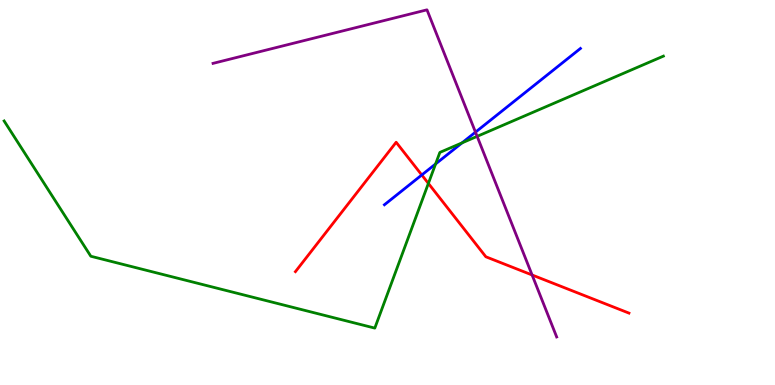[{'lines': ['blue', 'red'], 'intersections': [{'x': 5.44, 'y': 5.46}]}, {'lines': ['green', 'red'], 'intersections': [{'x': 5.53, 'y': 5.24}]}, {'lines': ['purple', 'red'], 'intersections': [{'x': 6.87, 'y': 2.86}]}, {'lines': ['blue', 'green'], 'intersections': [{'x': 5.62, 'y': 5.74}, {'x': 5.96, 'y': 6.29}]}, {'lines': ['blue', 'purple'], 'intersections': [{'x': 6.14, 'y': 6.57}]}, {'lines': ['green', 'purple'], 'intersections': [{'x': 6.16, 'y': 6.46}]}]